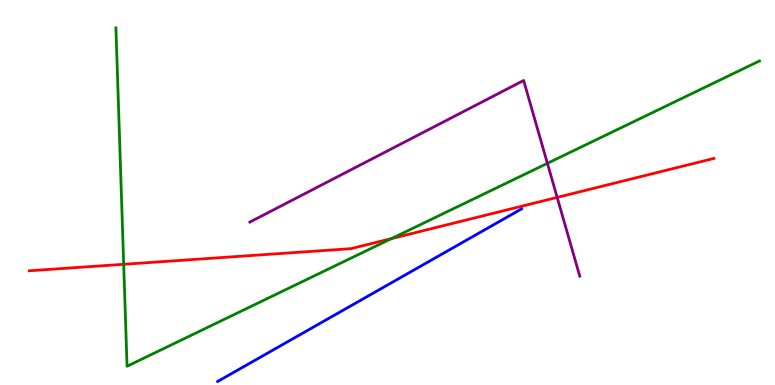[{'lines': ['blue', 'red'], 'intersections': []}, {'lines': ['green', 'red'], 'intersections': [{'x': 1.6, 'y': 3.14}, {'x': 5.05, 'y': 3.8}]}, {'lines': ['purple', 'red'], 'intersections': [{'x': 7.19, 'y': 4.87}]}, {'lines': ['blue', 'green'], 'intersections': []}, {'lines': ['blue', 'purple'], 'intersections': []}, {'lines': ['green', 'purple'], 'intersections': [{'x': 7.06, 'y': 5.76}]}]